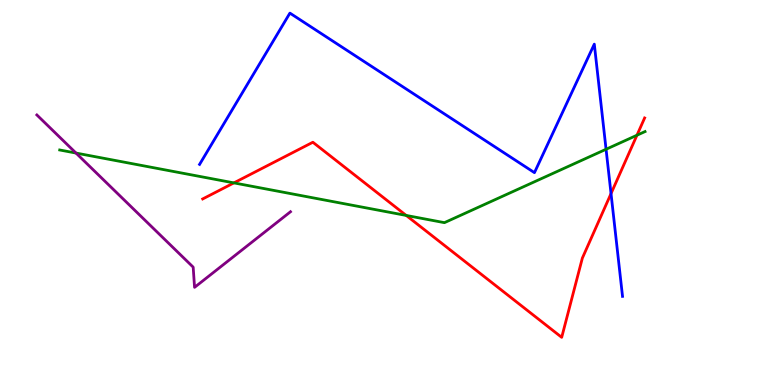[{'lines': ['blue', 'red'], 'intersections': [{'x': 7.88, 'y': 4.97}]}, {'lines': ['green', 'red'], 'intersections': [{'x': 3.02, 'y': 5.25}, {'x': 5.24, 'y': 4.4}, {'x': 8.22, 'y': 6.49}]}, {'lines': ['purple', 'red'], 'intersections': []}, {'lines': ['blue', 'green'], 'intersections': [{'x': 7.82, 'y': 6.12}]}, {'lines': ['blue', 'purple'], 'intersections': []}, {'lines': ['green', 'purple'], 'intersections': [{'x': 0.981, 'y': 6.02}]}]